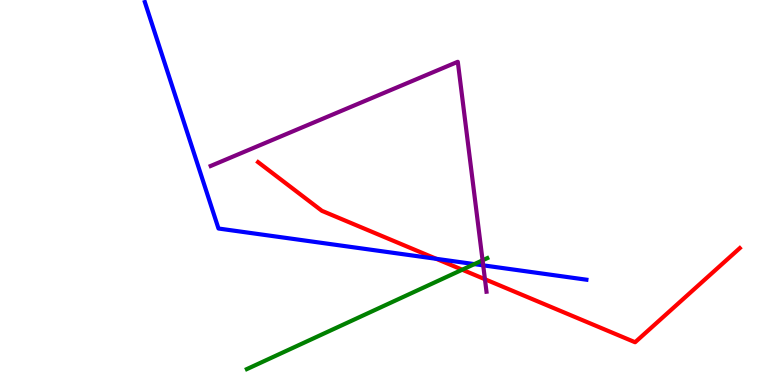[{'lines': ['blue', 'red'], 'intersections': [{'x': 5.63, 'y': 3.28}]}, {'lines': ['green', 'red'], 'intersections': [{'x': 5.96, 'y': 2.99}]}, {'lines': ['purple', 'red'], 'intersections': [{'x': 6.26, 'y': 2.75}]}, {'lines': ['blue', 'green'], 'intersections': [{'x': 6.12, 'y': 3.14}]}, {'lines': ['blue', 'purple'], 'intersections': [{'x': 6.23, 'y': 3.11}]}, {'lines': ['green', 'purple'], 'intersections': [{'x': 6.23, 'y': 3.24}]}]